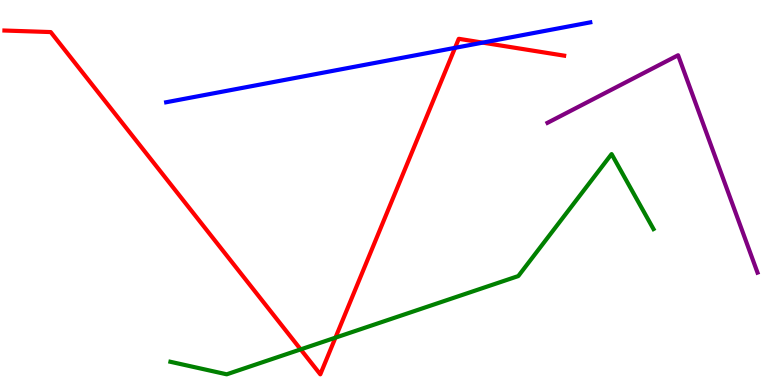[{'lines': ['blue', 'red'], 'intersections': [{'x': 5.87, 'y': 8.76}, {'x': 6.23, 'y': 8.89}]}, {'lines': ['green', 'red'], 'intersections': [{'x': 3.88, 'y': 0.925}, {'x': 4.33, 'y': 1.23}]}, {'lines': ['purple', 'red'], 'intersections': []}, {'lines': ['blue', 'green'], 'intersections': []}, {'lines': ['blue', 'purple'], 'intersections': []}, {'lines': ['green', 'purple'], 'intersections': []}]